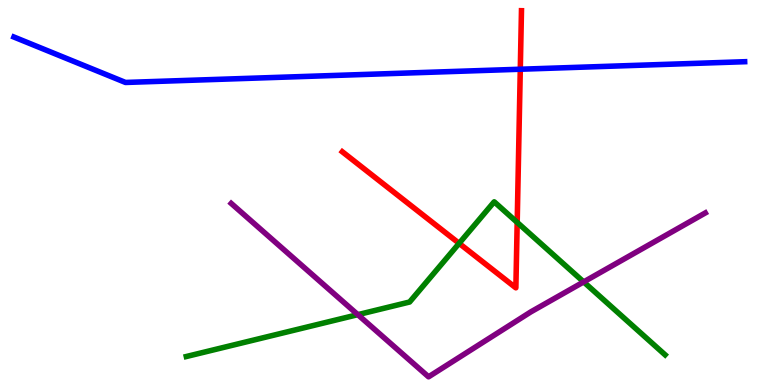[{'lines': ['blue', 'red'], 'intersections': [{'x': 6.71, 'y': 8.2}]}, {'lines': ['green', 'red'], 'intersections': [{'x': 5.92, 'y': 3.68}, {'x': 6.67, 'y': 4.22}]}, {'lines': ['purple', 'red'], 'intersections': []}, {'lines': ['blue', 'green'], 'intersections': []}, {'lines': ['blue', 'purple'], 'intersections': []}, {'lines': ['green', 'purple'], 'intersections': [{'x': 4.62, 'y': 1.83}, {'x': 7.53, 'y': 2.68}]}]